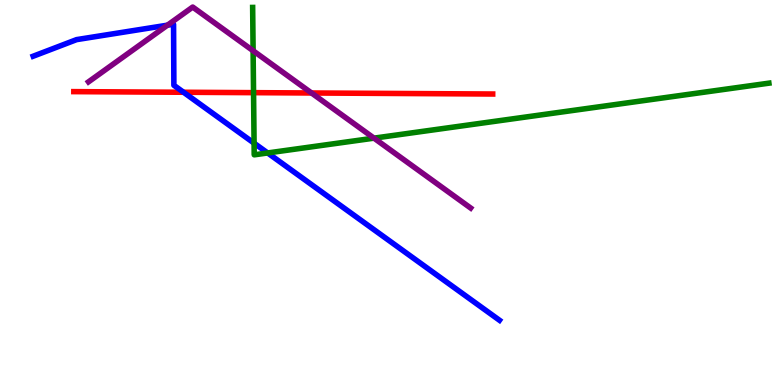[{'lines': ['blue', 'red'], 'intersections': [{'x': 2.37, 'y': 7.6}]}, {'lines': ['green', 'red'], 'intersections': [{'x': 3.27, 'y': 7.59}]}, {'lines': ['purple', 'red'], 'intersections': [{'x': 4.02, 'y': 7.58}]}, {'lines': ['blue', 'green'], 'intersections': [{'x': 3.28, 'y': 6.28}, {'x': 3.45, 'y': 6.03}]}, {'lines': ['blue', 'purple'], 'intersections': [{'x': 2.16, 'y': 9.35}]}, {'lines': ['green', 'purple'], 'intersections': [{'x': 3.27, 'y': 8.68}, {'x': 4.83, 'y': 6.41}]}]